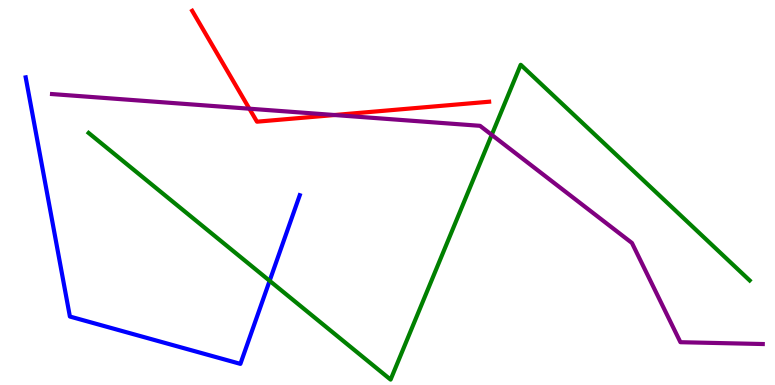[{'lines': ['blue', 'red'], 'intersections': []}, {'lines': ['green', 'red'], 'intersections': []}, {'lines': ['purple', 'red'], 'intersections': [{'x': 3.22, 'y': 7.18}, {'x': 4.32, 'y': 7.01}]}, {'lines': ['blue', 'green'], 'intersections': [{'x': 3.48, 'y': 2.71}]}, {'lines': ['blue', 'purple'], 'intersections': []}, {'lines': ['green', 'purple'], 'intersections': [{'x': 6.35, 'y': 6.5}]}]